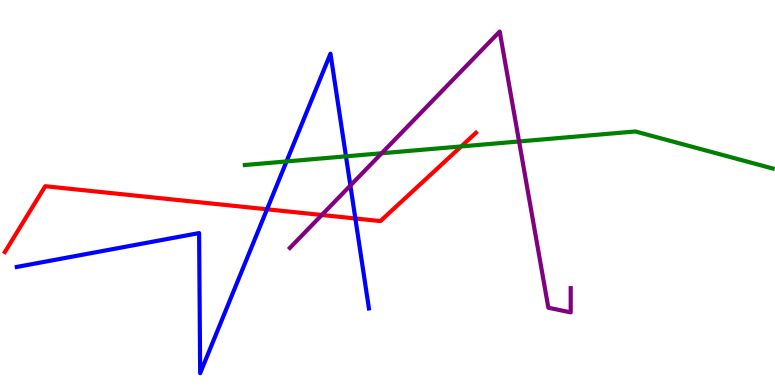[{'lines': ['blue', 'red'], 'intersections': [{'x': 3.45, 'y': 4.56}, {'x': 4.59, 'y': 4.33}]}, {'lines': ['green', 'red'], 'intersections': [{'x': 5.95, 'y': 6.2}]}, {'lines': ['purple', 'red'], 'intersections': [{'x': 4.15, 'y': 4.42}]}, {'lines': ['blue', 'green'], 'intersections': [{'x': 3.7, 'y': 5.81}, {'x': 4.46, 'y': 5.94}]}, {'lines': ['blue', 'purple'], 'intersections': [{'x': 4.52, 'y': 5.18}]}, {'lines': ['green', 'purple'], 'intersections': [{'x': 4.92, 'y': 6.02}, {'x': 6.7, 'y': 6.33}]}]